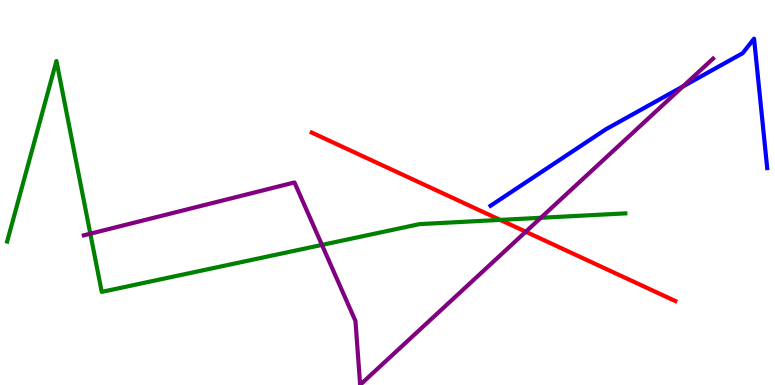[{'lines': ['blue', 'red'], 'intersections': []}, {'lines': ['green', 'red'], 'intersections': [{'x': 6.45, 'y': 4.29}]}, {'lines': ['purple', 'red'], 'intersections': [{'x': 6.78, 'y': 3.98}]}, {'lines': ['blue', 'green'], 'intersections': []}, {'lines': ['blue', 'purple'], 'intersections': [{'x': 8.81, 'y': 7.76}]}, {'lines': ['green', 'purple'], 'intersections': [{'x': 1.17, 'y': 3.93}, {'x': 4.15, 'y': 3.64}, {'x': 6.98, 'y': 4.34}]}]